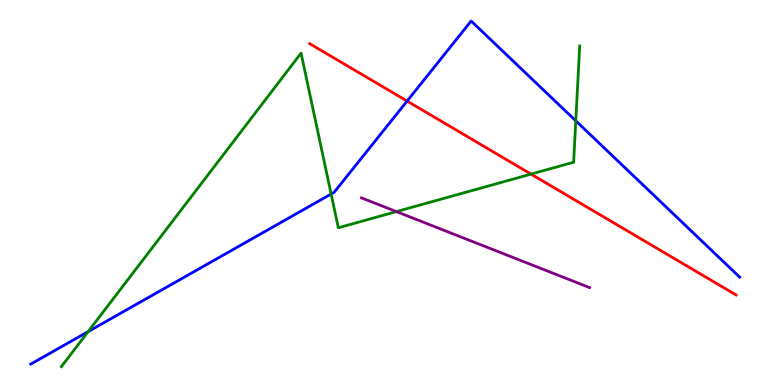[{'lines': ['blue', 'red'], 'intersections': [{'x': 5.25, 'y': 7.37}]}, {'lines': ['green', 'red'], 'intersections': [{'x': 6.85, 'y': 5.48}]}, {'lines': ['purple', 'red'], 'intersections': []}, {'lines': ['blue', 'green'], 'intersections': [{'x': 1.14, 'y': 1.39}, {'x': 4.27, 'y': 4.96}, {'x': 7.43, 'y': 6.86}]}, {'lines': ['blue', 'purple'], 'intersections': []}, {'lines': ['green', 'purple'], 'intersections': [{'x': 5.11, 'y': 4.5}]}]